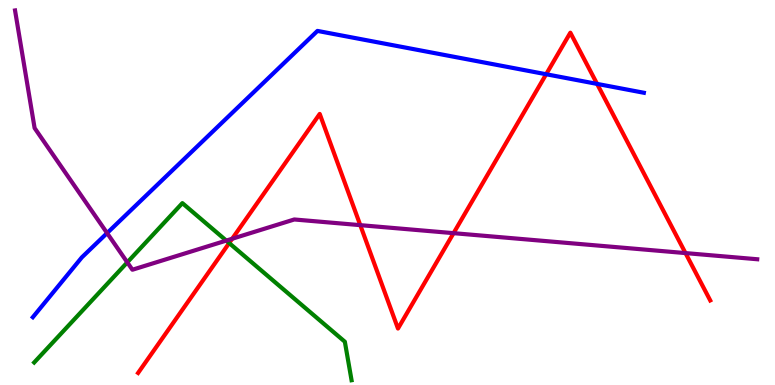[{'lines': ['blue', 'red'], 'intersections': [{'x': 7.05, 'y': 8.07}, {'x': 7.7, 'y': 7.82}]}, {'lines': ['green', 'red'], 'intersections': [{'x': 2.96, 'y': 3.69}]}, {'lines': ['purple', 'red'], 'intersections': [{'x': 3.0, 'y': 3.8}, {'x': 4.65, 'y': 4.15}, {'x': 5.85, 'y': 3.94}, {'x': 8.85, 'y': 3.43}]}, {'lines': ['blue', 'green'], 'intersections': []}, {'lines': ['blue', 'purple'], 'intersections': [{'x': 1.38, 'y': 3.95}]}, {'lines': ['green', 'purple'], 'intersections': [{'x': 1.64, 'y': 3.19}, {'x': 2.92, 'y': 3.75}]}]